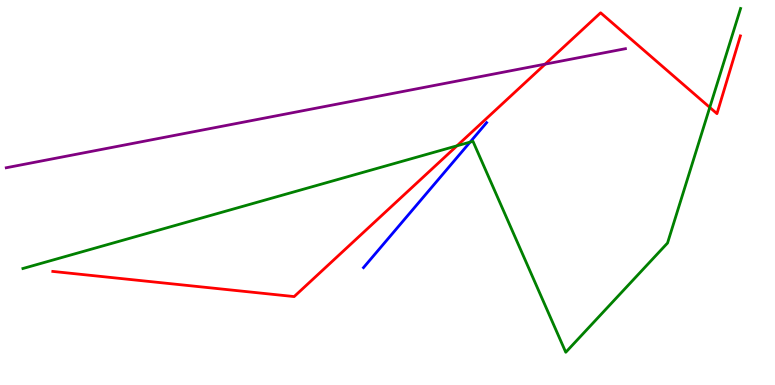[{'lines': ['blue', 'red'], 'intersections': []}, {'lines': ['green', 'red'], 'intersections': [{'x': 5.9, 'y': 6.21}, {'x': 9.16, 'y': 7.21}]}, {'lines': ['purple', 'red'], 'intersections': [{'x': 7.03, 'y': 8.33}]}, {'lines': ['blue', 'green'], 'intersections': [{'x': 6.07, 'y': 6.31}]}, {'lines': ['blue', 'purple'], 'intersections': []}, {'lines': ['green', 'purple'], 'intersections': []}]